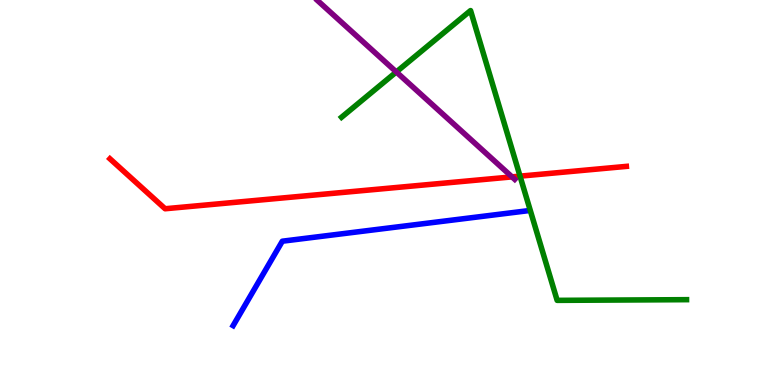[{'lines': ['blue', 'red'], 'intersections': []}, {'lines': ['green', 'red'], 'intersections': [{'x': 6.71, 'y': 5.42}]}, {'lines': ['purple', 'red'], 'intersections': [{'x': 6.61, 'y': 5.41}]}, {'lines': ['blue', 'green'], 'intersections': []}, {'lines': ['blue', 'purple'], 'intersections': []}, {'lines': ['green', 'purple'], 'intersections': [{'x': 5.11, 'y': 8.13}]}]